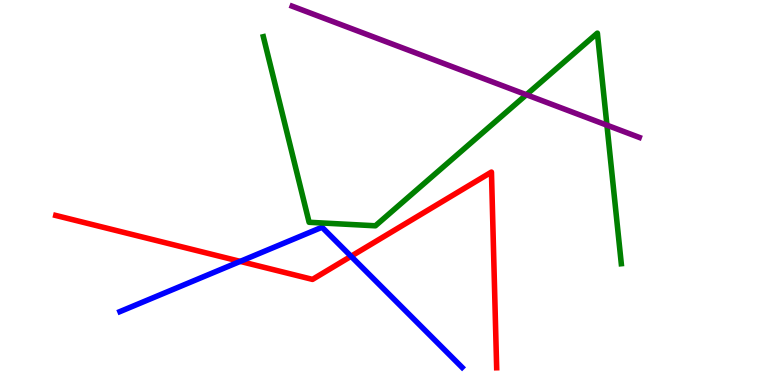[{'lines': ['blue', 'red'], 'intersections': [{'x': 3.1, 'y': 3.21}, {'x': 4.53, 'y': 3.34}]}, {'lines': ['green', 'red'], 'intersections': []}, {'lines': ['purple', 'red'], 'intersections': []}, {'lines': ['blue', 'green'], 'intersections': []}, {'lines': ['blue', 'purple'], 'intersections': []}, {'lines': ['green', 'purple'], 'intersections': [{'x': 6.79, 'y': 7.54}, {'x': 7.83, 'y': 6.75}]}]